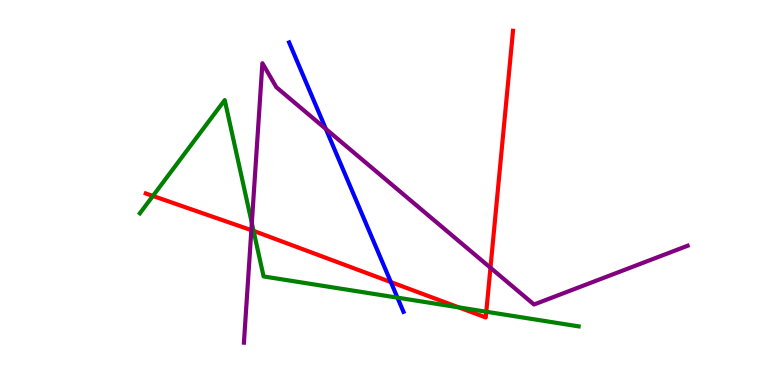[{'lines': ['blue', 'red'], 'intersections': [{'x': 5.04, 'y': 2.67}]}, {'lines': ['green', 'red'], 'intersections': [{'x': 1.97, 'y': 4.91}, {'x': 3.27, 'y': 4.0}, {'x': 5.92, 'y': 2.02}, {'x': 6.27, 'y': 1.9}]}, {'lines': ['purple', 'red'], 'intersections': [{'x': 3.24, 'y': 4.02}, {'x': 6.33, 'y': 3.04}]}, {'lines': ['blue', 'green'], 'intersections': [{'x': 5.13, 'y': 2.27}]}, {'lines': ['blue', 'purple'], 'intersections': [{'x': 4.2, 'y': 6.65}]}, {'lines': ['green', 'purple'], 'intersections': [{'x': 3.25, 'y': 4.21}]}]